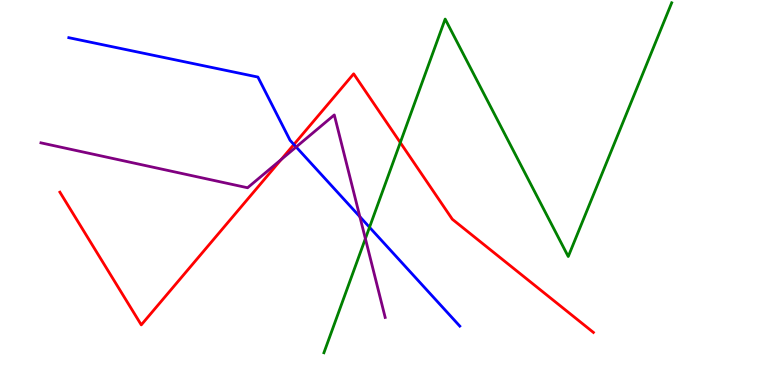[{'lines': ['blue', 'red'], 'intersections': [{'x': 3.79, 'y': 6.25}]}, {'lines': ['green', 'red'], 'intersections': [{'x': 5.17, 'y': 6.3}]}, {'lines': ['purple', 'red'], 'intersections': [{'x': 3.63, 'y': 5.85}]}, {'lines': ['blue', 'green'], 'intersections': [{'x': 4.77, 'y': 4.1}]}, {'lines': ['blue', 'purple'], 'intersections': [{'x': 3.82, 'y': 6.18}, {'x': 4.64, 'y': 4.37}]}, {'lines': ['green', 'purple'], 'intersections': [{'x': 4.71, 'y': 3.8}]}]